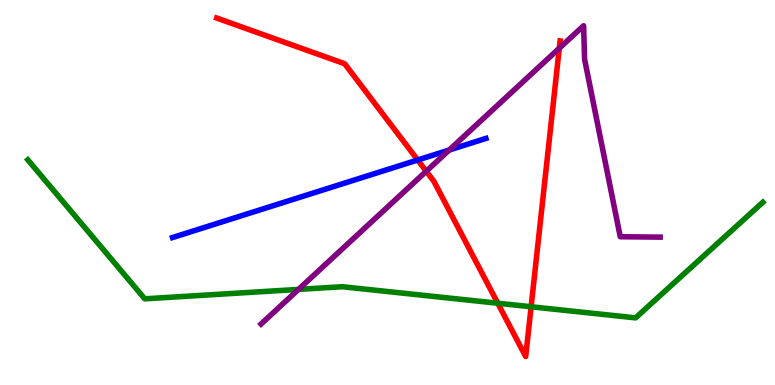[{'lines': ['blue', 'red'], 'intersections': [{'x': 5.39, 'y': 5.84}]}, {'lines': ['green', 'red'], 'intersections': [{'x': 6.42, 'y': 2.12}, {'x': 6.85, 'y': 2.03}]}, {'lines': ['purple', 'red'], 'intersections': [{'x': 5.5, 'y': 5.55}, {'x': 7.22, 'y': 8.75}]}, {'lines': ['blue', 'green'], 'intersections': []}, {'lines': ['blue', 'purple'], 'intersections': [{'x': 5.8, 'y': 6.1}]}, {'lines': ['green', 'purple'], 'intersections': [{'x': 3.85, 'y': 2.48}]}]